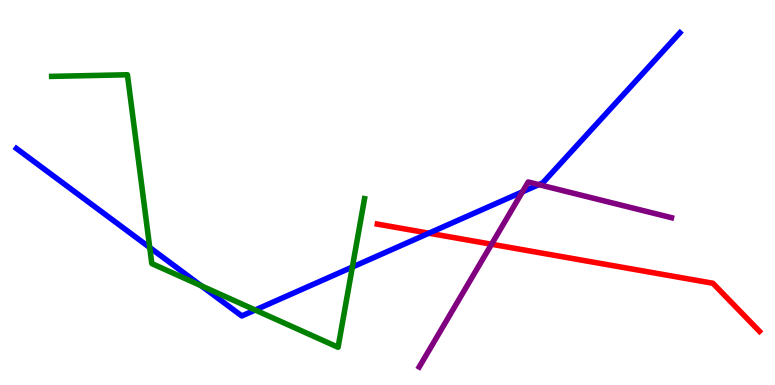[{'lines': ['blue', 'red'], 'intersections': [{'x': 5.53, 'y': 3.94}]}, {'lines': ['green', 'red'], 'intersections': []}, {'lines': ['purple', 'red'], 'intersections': [{'x': 6.34, 'y': 3.66}]}, {'lines': ['blue', 'green'], 'intersections': [{'x': 1.93, 'y': 3.57}, {'x': 2.6, 'y': 2.58}, {'x': 3.29, 'y': 1.95}, {'x': 4.55, 'y': 3.06}]}, {'lines': ['blue', 'purple'], 'intersections': [{'x': 6.74, 'y': 5.02}, {'x': 6.95, 'y': 5.2}]}, {'lines': ['green', 'purple'], 'intersections': []}]